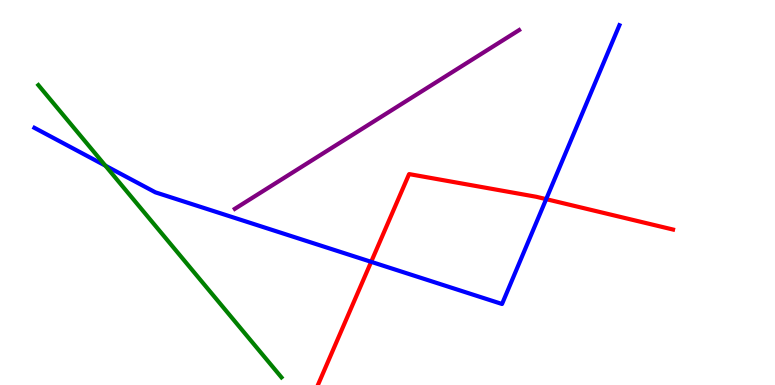[{'lines': ['blue', 'red'], 'intersections': [{'x': 4.79, 'y': 3.2}, {'x': 7.05, 'y': 4.83}]}, {'lines': ['green', 'red'], 'intersections': []}, {'lines': ['purple', 'red'], 'intersections': []}, {'lines': ['blue', 'green'], 'intersections': [{'x': 1.36, 'y': 5.7}]}, {'lines': ['blue', 'purple'], 'intersections': []}, {'lines': ['green', 'purple'], 'intersections': []}]